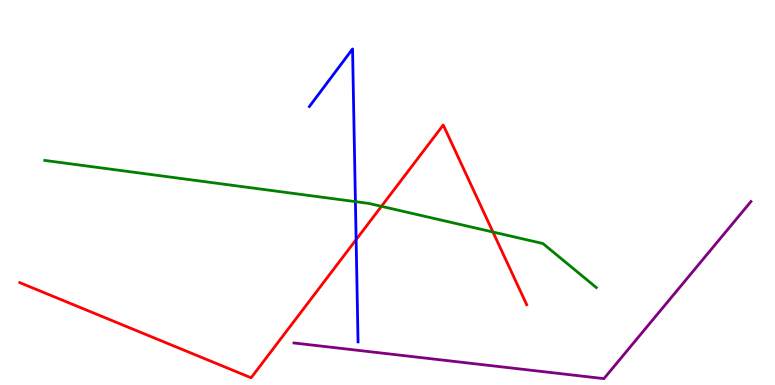[{'lines': ['blue', 'red'], 'intersections': [{'x': 4.6, 'y': 3.78}]}, {'lines': ['green', 'red'], 'intersections': [{'x': 4.92, 'y': 4.64}, {'x': 6.36, 'y': 3.97}]}, {'lines': ['purple', 'red'], 'intersections': []}, {'lines': ['blue', 'green'], 'intersections': [{'x': 4.59, 'y': 4.76}]}, {'lines': ['blue', 'purple'], 'intersections': []}, {'lines': ['green', 'purple'], 'intersections': []}]